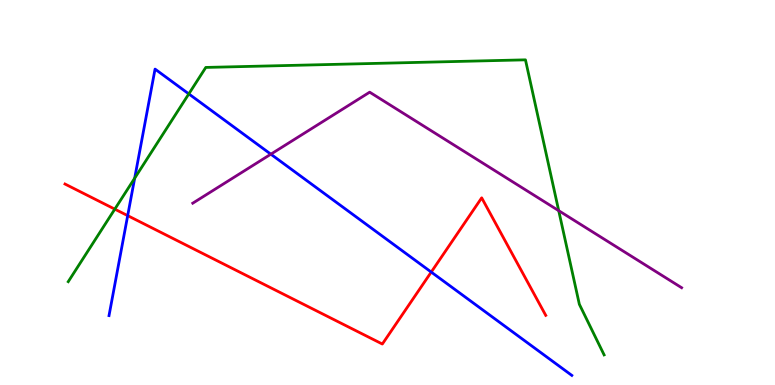[{'lines': ['blue', 'red'], 'intersections': [{'x': 1.65, 'y': 4.4}, {'x': 5.56, 'y': 2.93}]}, {'lines': ['green', 'red'], 'intersections': [{'x': 1.48, 'y': 4.57}]}, {'lines': ['purple', 'red'], 'intersections': []}, {'lines': ['blue', 'green'], 'intersections': [{'x': 1.74, 'y': 5.37}, {'x': 2.44, 'y': 7.56}]}, {'lines': ['blue', 'purple'], 'intersections': [{'x': 3.49, 'y': 6.0}]}, {'lines': ['green', 'purple'], 'intersections': [{'x': 7.21, 'y': 4.53}]}]